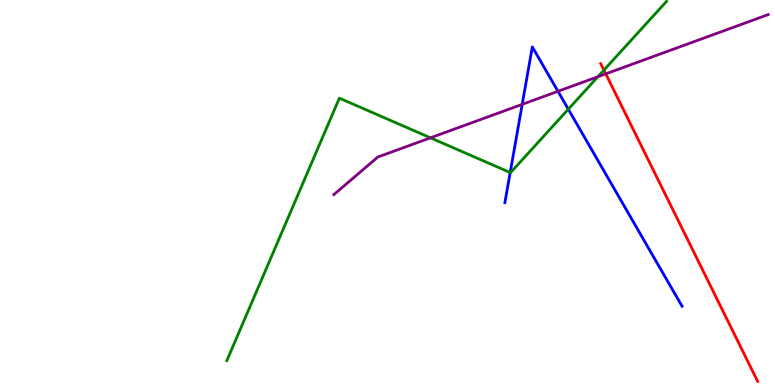[{'lines': ['blue', 'red'], 'intersections': []}, {'lines': ['green', 'red'], 'intersections': [{'x': 7.79, 'y': 8.18}]}, {'lines': ['purple', 'red'], 'intersections': [{'x': 7.82, 'y': 8.08}]}, {'lines': ['blue', 'green'], 'intersections': [{'x': 6.58, 'y': 5.52}, {'x': 7.33, 'y': 7.16}]}, {'lines': ['blue', 'purple'], 'intersections': [{'x': 6.74, 'y': 7.29}, {'x': 7.2, 'y': 7.63}]}, {'lines': ['green', 'purple'], 'intersections': [{'x': 5.55, 'y': 6.42}, {'x': 7.71, 'y': 8.01}]}]